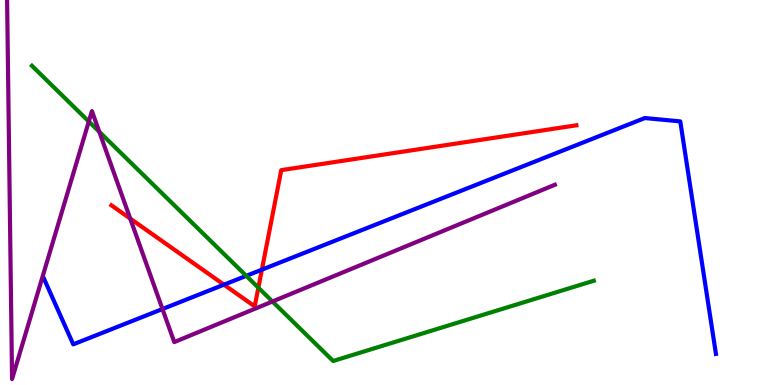[{'lines': ['blue', 'red'], 'intersections': [{'x': 2.89, 'y': 2.61}, {'x': 3.38, 'y': 3.0}]}, {'lines': ['green', 'red'], 'intersections': [{'x': 3.33, 'y': 2.53}]}, {'lines': ['purple', 'red'], 'intersections': [{'x': 1.68, 'y': 4.32}]}, {'lines': ['blue', 'green'], 'intersections': [{'x': 3.18, 'y': 2.84}]}, {'lines': ['blue', 'purple'], 'intersections': [{'x': 2.1, 'y': 1.97}]}, {'lines': ['green', 'purple'], 'intersections': [{'x': 1.15, 'y': 6.84}, {'x': 1.28, 'y': 6.58}, {'x': 3.52, 'y': 2.17}]}]